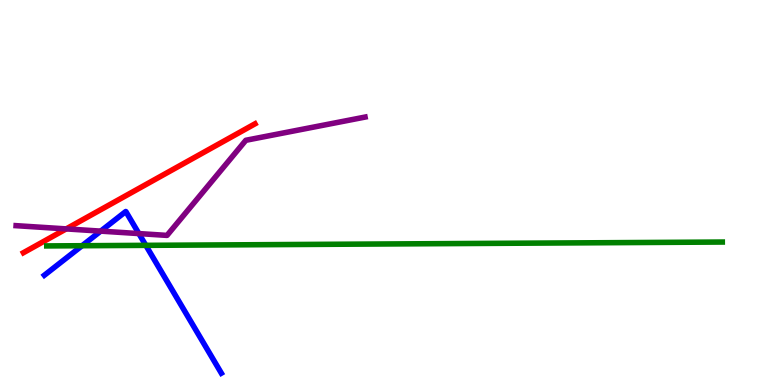[{'lines': ['blue', 'red'], 'intersections': []}, {'lines': ['green', 'red'], 'intersections': []}, {'lines': ['purple', 'red'], 'intersections': [{'x': 0.854, 'y': 4.05}]}, {'lines': ['blue', 'green'], 'intersections': [{'x': 1.06, 'y': 3.62}, {'x': 1.88, 'y': 3.63}]}, {'lines': ['blue', 'purple'], 'intersections': [{'x': 1.3, 'y': 4.0}, {'x': 1.79, 'y': 3.93}]}, {'lines': ['green', 'purple'], 'intersections': []}]